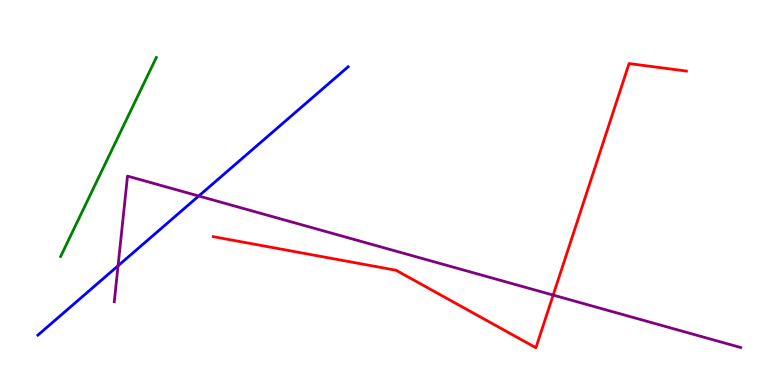[{'lines': ['blue', 'red'], 'intersections': []}, {'lines': ['green', 'red'], 'intersections': []}, {'lines': ['purple', 'red'], 'intersections': [{'x': 7.14, 'y': 2.34}]}, {'lines': ['blue', 'green'], 'intersections': []}, {'lines': ['blue', 'purple'], 'intersections': [{'x': 1.52, 'y': 3.1}, {'x': 2.56, 'y': 4.91}]}, {'lines': ['green', 'purple'], 'intersections': []}]